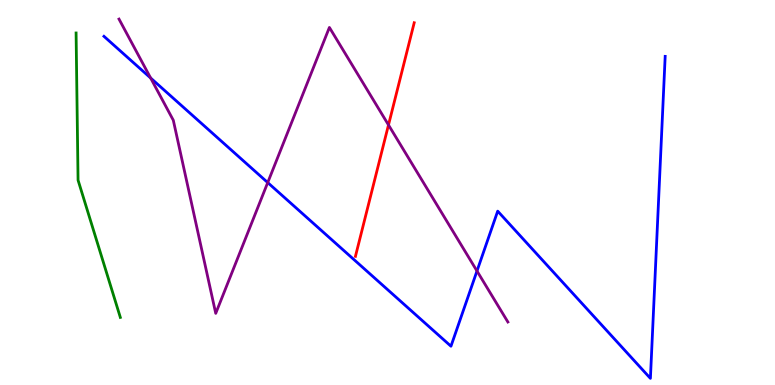[{'lines': ['blue', 'red'], 'intersections': []}, {'lines': ['green', 'red'], 'intersections': []}, {'lines': ['purple', 'red'], 'intersections': [{'x': 5.01, 'y': 6.75}]}, {'lines': ['blue', 'green'], 'intersections': []}, {'lines': ['blue', 'purple'], 'intersections': [{'x': 1.94, 'y': 7.97}, {'x': 3.45, 'y': 5.26}, {'x': 6.15, 'y': 2.96}]}, {'lines': ['green', 'purple'], 'intersections': []}]